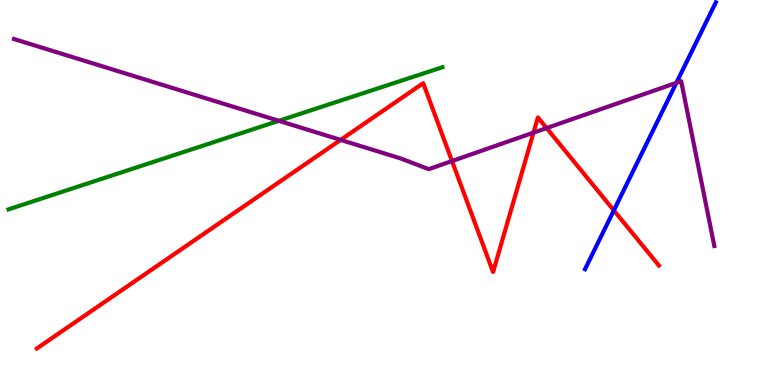[{'lines': ['blue', 'red'], 'intersections': [{'x': 7.92, 'y': 4.54}]}, {'lines': ['green', 'red'], 'intersections': []}, {'lines': ['purple', 'red'], 'intersections': [{'x': 4.4, 'y': 6.37}, {'x': 5.83, 'y': 5.82}, {'x': 6.88, 'y': 6.55}, {'x': 7.05, 'y': 6.67}]}, {'lines': ['blue', 'green'], 'intersections': []}, {'lines': ['blue', 'purple'], 'intersections': [{'x': 8.73, 'y': 7.85}]}, {'lines': ['green', 'purple'], 'intersections': [{'x': 3.6, 'y': 6.86}]}]